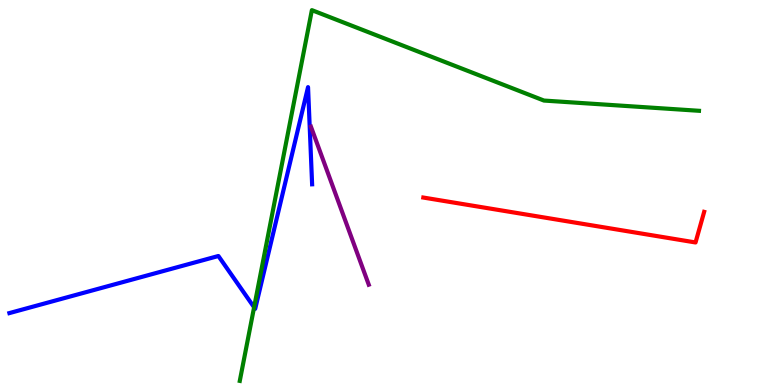[{'lines': ['blue', 'red'], 'intersections': []}, {'lines': ['green', 'red'], 'intersections': []}, {'lines': ['purple', 'red'], 'intersections': []}, {'lines': ['blue', 'green'], 'intersections': [{'x': 3.28, 'y': 2.02}]}, {'lines': ['blue', 'purple'], 'intersections': []}, {'lines': ['green', 'purple'], 'intersections': []}]